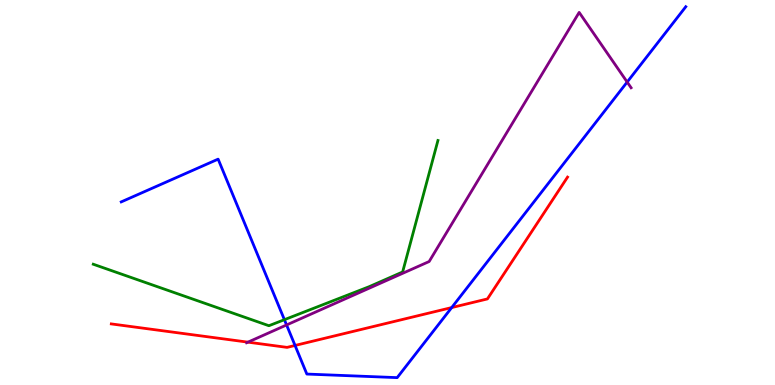[{'lines': ['blue', 'red'], 'intersections': [{'x': 3.81, 'y': 1.03}, {'x': 5.83, 'y': 2.01}]}, {'lines': ['green', 'red'], 'intersections': []}, {'lines': ['purple', 'red'], 'intersections': [{'x': 3.2, 'y': 1.11}]}, {'lines': ['blue', 'green'], 'intersections': [{'x': 3.67, 'y': 1.7}]}, {'lines': ['blue', 'purple'], 'intersections': [{'x': 3.7, 'y': 1.56}, {'x': 8.09, 'y': 7.87}]}, {'lines': ['green', 'purple'], 'intersections': []}]